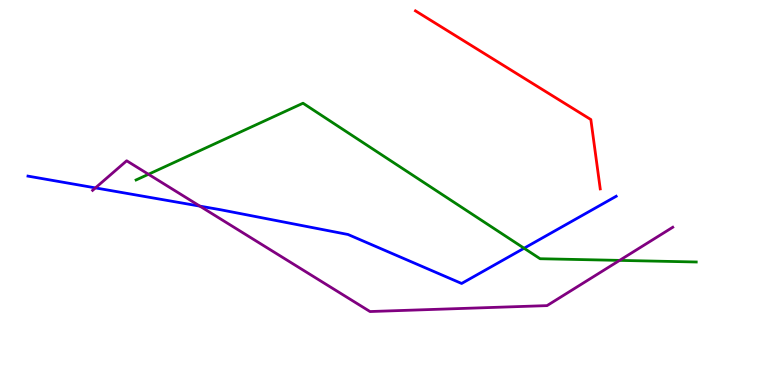[{'lines': ['blue', 'red'], 'intersections': []}, {'lines': ['green', 'red'], 'intersections': []}, {'lines': ['purple', 'red'], 'intersections': []}, {'lines': ['blue', 'green'], 'intersections': [{'x': 6.76, 'y': 3.55}]}, {'lines': ['blue', 'purple'], 'intersections': [{'x': 1.23, 'y': 5.12}, {'x': 2.58, 'y': 4.65}]}, {'lines': ['green', 'purple'], 'intersections': [{'x': 1.92, 'y': 5.47}, {'x': 7.99, 'y': 3.24}]}]